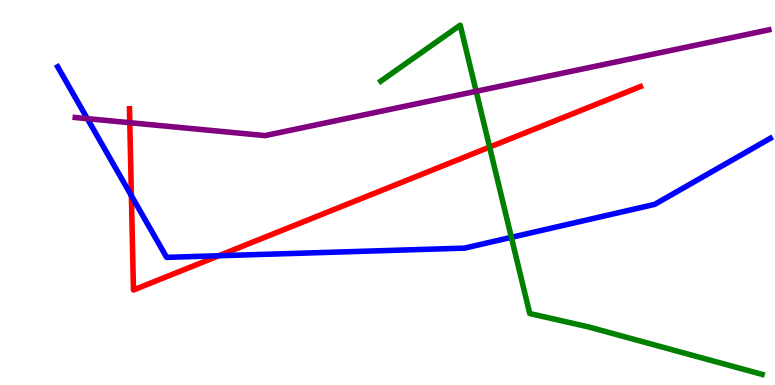[{'lines': ['blue', 'red'], 'intersections': [{'x': 1.7, 'y': 4.92}, {'x': 2.82, 'y': 3.36}]}, {'lines': ['green', 'red'], 'intersections': [{'x': 6.32, 'y': 6.18}]}, {'lines': ['purple', 'red'], 'intersections': [{'x': 1.67, 'y': 6.81}]}, {'lines': ['blue', 'green'], 'intersections': [{'x': 6.6, 'y': 3.84}]}, {'lines': ['blue', 'purple'], 'intersections': [{'x': 1.13, 'y': 6.92}]}, {'lines': ['green', 'purple'], 'intersections': [{'x': 6.14, 'y': 7.63}]}]